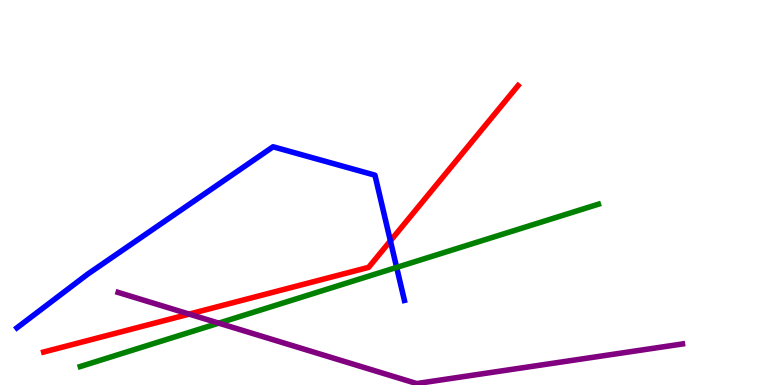[{'lines': ['blue', 'red'], 'intersections': [{'x': 5.04, 'y': 3.74}]}, {'lines': ['green', 'red'], 'intersections': []}, {'lines': ['purple', 'red'], 'intersections': [{'x': 2.44, 'y': 1.84}]}, {'lines': ['blue', 'green'], 'intersections': [{'x': 5.12, 'y': 3.05}]}, {'lines': ['blue', 'purple'], 'intersections': []}, {'lines': ['green', 'purple'], 'intersections': [{'x': 2.82, 'y': 1.61}]}]